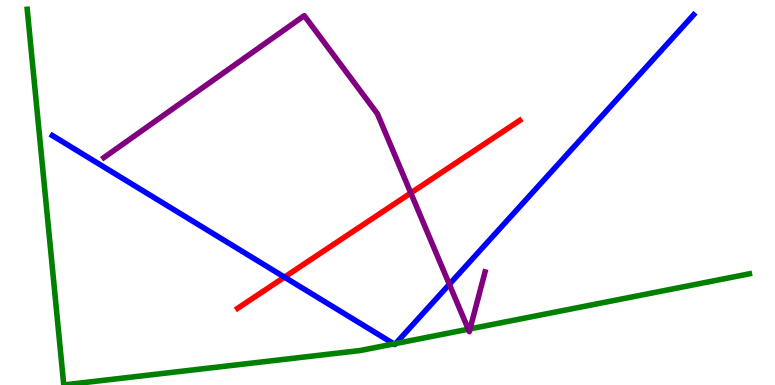[{'lines': ['blue', 'red'], 'intersections': [{'x': 3.67, 'y': 2.8}]}, {'lines': ['green', 'red'], 'intersections': []}, {'lines': ['purple', 'red'], 'intersections': [{'x': 5.3, 'y': 4.99}]}, {'lines': ['blue', 'green'], 'intersections': [{'x': 5.08, 'y': 1.07}, {'x': 5.11, 'y': 1.08}]}, {'lines': ['blue', 'purple'], 'intersections': [{'x': 5.8, 'y': 2.62}]}, {'lines': ['green', 'purple'], 'intersections': [{'x': 6.04, 'y': 1.45}, {'x': 6.07, 'y': 1.46}]}]